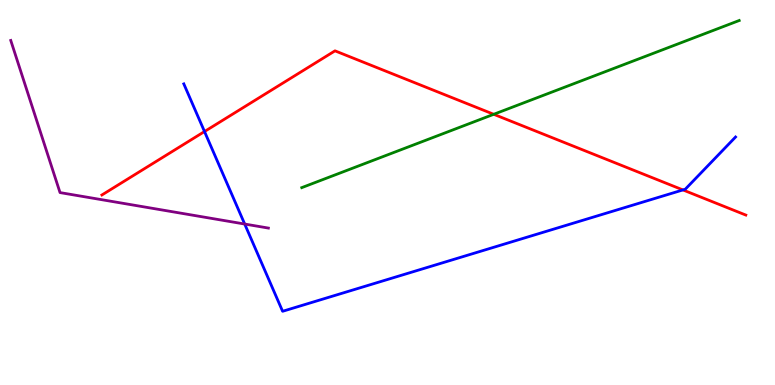[{'lines': ['blue', 'red'], 'intersections': [{'x': 2.64, 'y': 6.58}, {'x': 8.81, 'y': 5.07}]}, {'lines': ['green', 'red'], 'intersections': [{'x': 6.37, 'y': 7.03}]}, {'lines': ['purple', 'red'], 'intersections': []}, {'lines': ['blue', 'green'], 'intersections': []}, {'lines': ['blue', 'purple'], 'intersections': [{'x': 3.16, 'y': 4.18}]}, {'lines': ['green', 'purple'], 'intersections': []}]